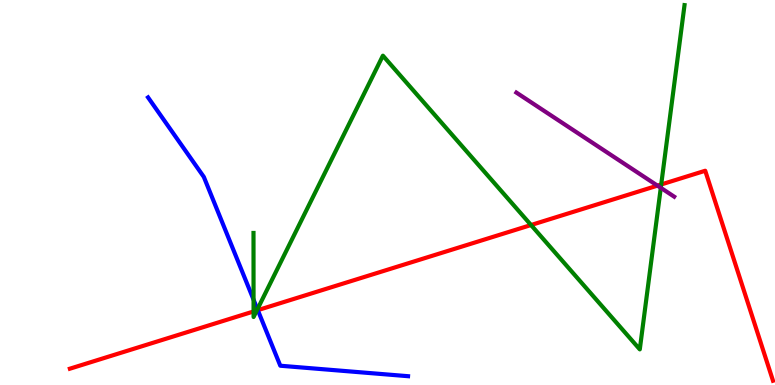[{'lines': ['blue', 'red'], 'intersections': [{'x': 3.33, 'y': 1.94}]}, {'lines': ['green', 'red'], 'intersections': [{'x': 3.27, 'y': 1.91}, {'x': 3.31, 'y': 1.94}, {'x': 6.85, 'y': 4.16}, {'x': 8.53, 'y': 5.21}]}, {'lines': ['purple', 'red'], 'intersections': [{'x': 8.48, 'y': 5.18}]}, {'lines': ['blue', 'green'], 'intersections': [{'x': 3.27, 'y': 2.22}, {'x': 3.32, 'y': 1.97}]}, {'lines': ['blue', 'purple'], 'intersections': []}, {'lines': ['green', 'purple'], 'intersections': [{'x': 8.53, 'y': 5.12}]}]